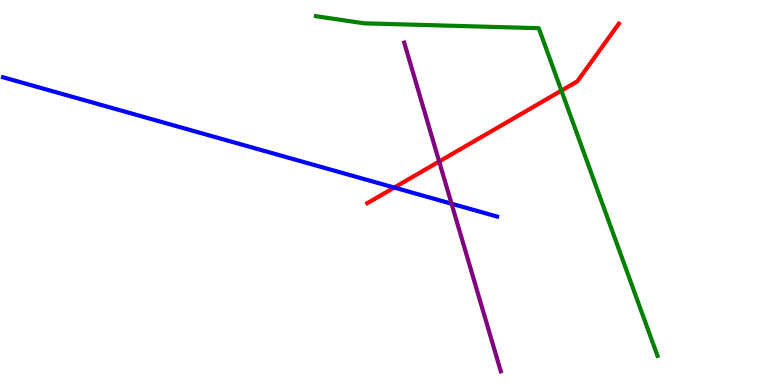[{'lines': ['blue', 'red'], 'intersections': [{'x': 5.09, 'y': 5.13}]}, {'lines': ['green', 'red'], 'intersections': [{'x': 7.24, 'y': 7.65}]}, {'lines': ['purple', 'red'], 'intersections': [{'x': 5.67, 'y': 5.8}]}, {'lines': ['blue', 'green'], 'intersections': []}, {'lines': ['blue', 'purple'], 'intersections': [{'x': 5.83, 'y': 4.71}]}, {'lines': ['green', 'purple'], 'intersections': []}]